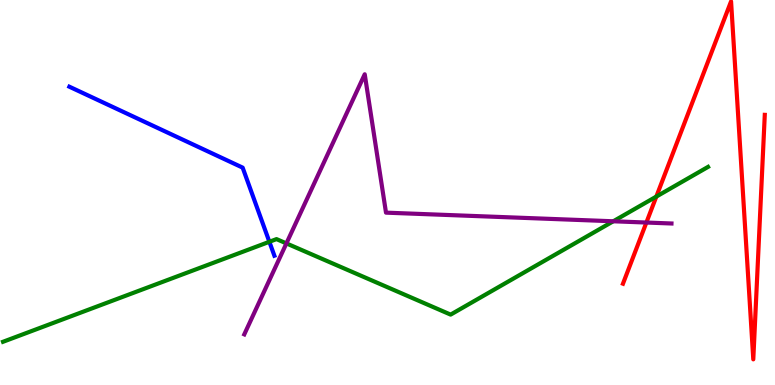[{'lines': ['blue', 'red'], 'intersections': []}, {'lines': ['green', 'red'], 'intersections': [{'x': 8.47, 'y': 4.89}]}, {'lines': ['purple', 'red'], 'intersections': [{'x': 8.34, 'y': 4.22}]}, {'lines': ['blue', 'green'], 'intersections': [{'x': 3.48, 'y': 3.72}]}, {'lines': ['blue', 'purple'], 'intersections': []}, {'lines': ['green', 'purple'], 'intersections': [{'x': 3.7, 'y': 3.68}, {'x': 7.91, 'y': 4.25}]}]